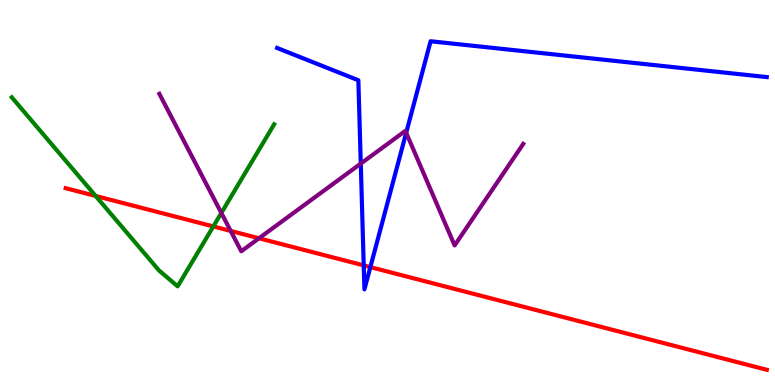[{'lines': ['blue', 'red'], 'intersections': [{'x': 4.69, 'y': 3.11}, {'x': 4.78, 'y': 3.06}]}, {'lines': ['green', 'red'], 'intersections': [{'x': 1.23, 'y': 4.91}, {'x': 2.75, 'y': 4.12}]}, {'lines': ['purple', 'red'], 'intersections': [{'x': 2.98, 'y': 4.0}, {'x': 3.34, 'y': 3.81}]}, {'lines': ['blue', 'green'], 'intersections': []}, {'lines': ['blue', 'purple'], 'intersections': [{'x': 4.66, 'y': 5.75}, {'x': 5.24, 'y': 6.55}]}, {'lines': ['green', 'purple'], 'intersections': [{'x': 2.86, 'y': 4.47}]}]